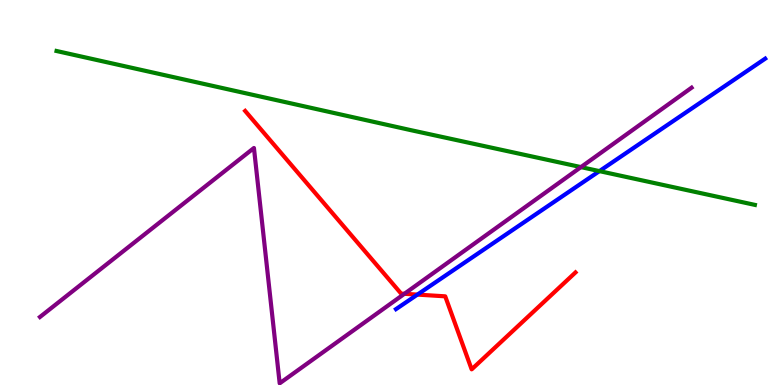[{'lines': ['blue', 'red'], 'intersections': [{'x': 5.39, 'y': 2.35}]}, {'lines': ['green', 'red'], 'intersections': []}, {'lines': ['purple', 'red'], 'intersections': [{'x': 5.22, 'y': 2.37}]}, {'lines': ['blue', 'green'], 'intersections': [{'x': 7.73, 'y': 5.56}]}, {'lines': ['blue', 'purple'], 'intersections': []}, {'lines': ['green', 'purple'], 'intersections': [{'x': 7.5, 'y': 5.66}]}]